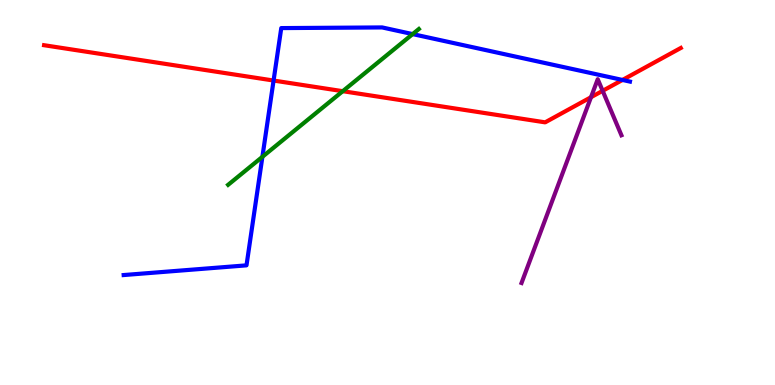[{'lines': ['blue', 'red'], 'intersections': [{'x': 3.53, 'y': 7.91}, {'x': 8.03, 'y': 7.92}]}, {'lines': ['green', 'red'], 'intersections': [{'x': 4.42, 'y': 7.63}]}, {'lines': ['purple', 'red'], 'intersections': [{'x': 7.63, 'y': 7.48}, {'x': 7.78, 'y': 7.64}]}, {'lines': ['blue', 'green'], 'intersections': [{'x': 3.39, 'y': 5.93}, {'x': 5.32, 'y': 9.11}]}, {'lines': ['blue', 'purple'], 'intersections': []}, {'lines': ['green', 'purple'], 'intersections': []}]